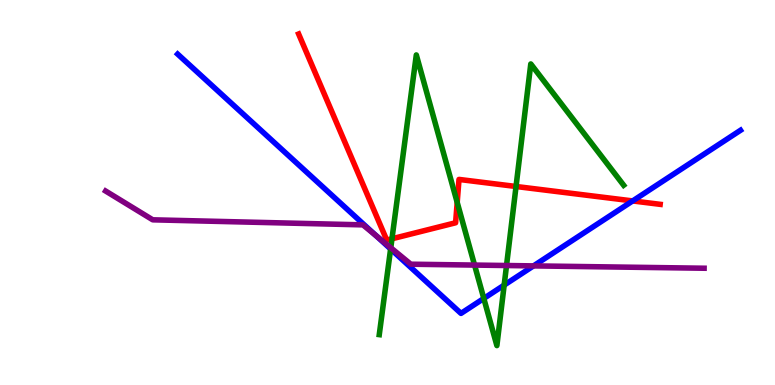[{'lines': ['blue', 'red'], 'intersections': [{'x': 8.16, 'y': 4.78}]}, {'lines': ['green', 'red'], 'intersections': [{'x': 5.06, 'y': 3.8}, {'x': 5.9, 'y': 4.74}, {'x': 6.66, 'y': 5.16}]}, {'lines': ['purple', 'red'], 'intersections': []}, {'lines': ['blue', 'green'], 'intersections': [{'x': 5.04, 'y': 3.53}, {'x': 6.24, 'y': 2.25}, {'x': 6.51, 'y': 2.59}]}, {'lines': ['blue', 'purple'], 'intersections': [{'x': 4.85, 'y': 3.88}, {'x': 6.88, 'y': 3.09}]}, {'lines': ['green', 'purple'], 'intersections': [{'x': 5.04, 'y': 3.57}, {'x': 6.12, 'y': 3.11}, {'x': 6.54, 'y': 3.1}]}]